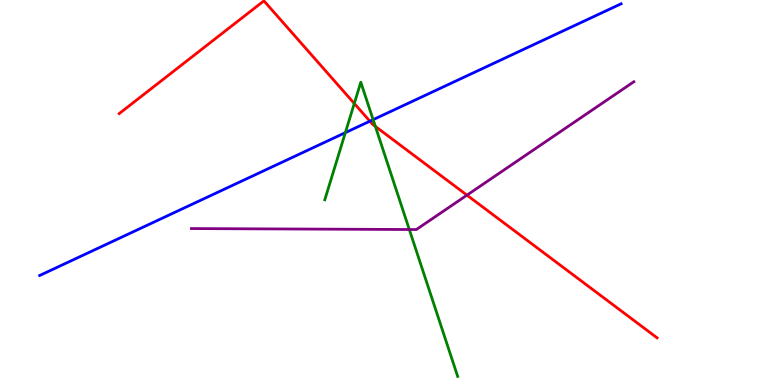[{'lines': ['blue', 'red'], 'intersections': [{'x': 4.77, 'y': 6.85}]}, {'lines': ['green', 'red'], 'intersections': [{'x': 4.57, 'y': 7.31}, {'x': 4.84, 'y': 6.72}]}, {'lines': ['purple', 'red'], 'intersections': [{'x': 6.03, 'y': 4.93}]}, {'lines': ['blue', 'green'], 'intersections': [{'x': 4.46, 'y': 6.55}, {'x': 4.81, 'y': 6.89}]}, {'lines': ['blue', 'purple'], 'intersections': []}, {'lines': ['green', 'purple'], 'intersections': [{'x': 5.28, 'y': 4.04}]}]